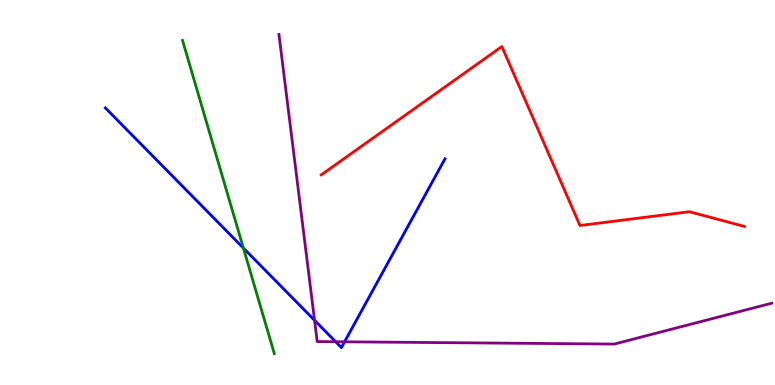[{'lines': ['blue', 'red'], 'intersections': []}, {'lines': ['green', 'red'], 'intersections': []}, {'lines': ['purple', 'red'], 'intersections': []}, {'lines': ['blue', 'green'], 'intersections': [{'x': 3.14, 'y': 3.56}]}, {'lines': ['blue', 'purple'], 'intersections': [{'x': 4.06, 'y': 1.68}, {'x': 4.33, 'y': 1.12}, {'x': 4.45, 'y': 1.12}]}, {'lines': ['green', 'purple'], 'intersections': []}]